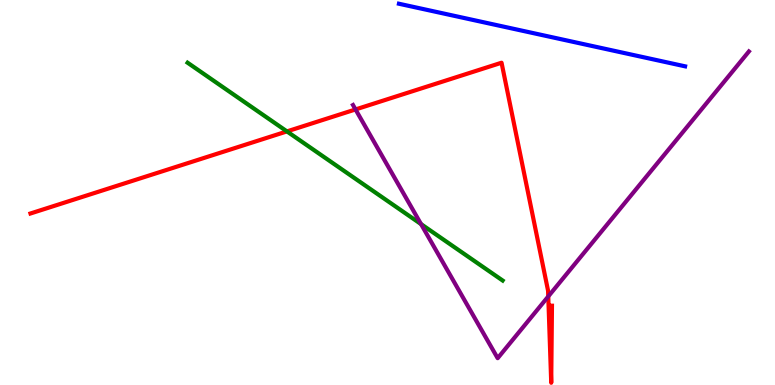[{'lines': ['blue', 'red'], 'intersections': []}, {'lines': ['green', 'red'], 'intersections': [{'x': 3.7, 'y': 6.59}]}, {'lines': ['purple', 'red'], 'intersections': [{'x': 4.59, 'y': 7.16}, {'x': 7.07, 'y': 2.3}]}, {'lines': ['blue', 'green'], 'intersections': []}, {'lines': ['blue', 'purple'], 'intersections': []}, {'lines': ['green', 'purple'], 'intersections': [{'x': 5.43, 'y': 4.18}]}]